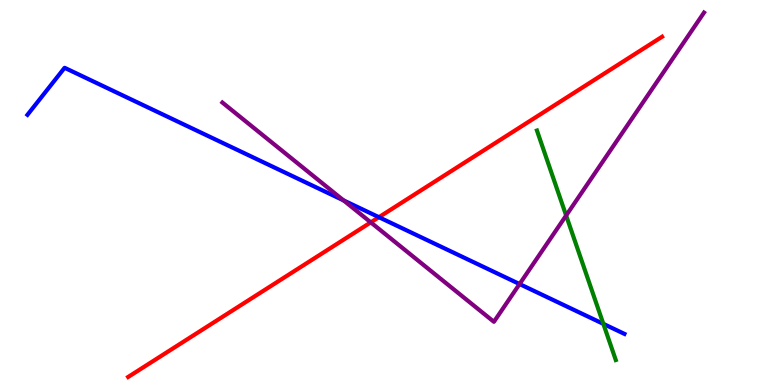[{'lines': ['blue', 'red'], 'intersections': [{'x': 4.89, 'y': 4.36}]}, {'lines': ['green', 'red'], 'intersections': []}, {'lines': ['purple', 'red'], 'intersections': [{'x': 4.78, 'y': 4.22}]}, {'lines': ['blue', 'green'], 'intersections': [{'x': 7.79, 'y': 1.59}]}, {'lines': ['blue', 'purple'], 'intersections': [{'x': 4.43, 'y': 4.8}, {'x': 6.7, 'y': 2.62}]}, {'lines': ['green', 'purple'], 'intersections': [{'x': 7.31, 'y': 4.4}]}]